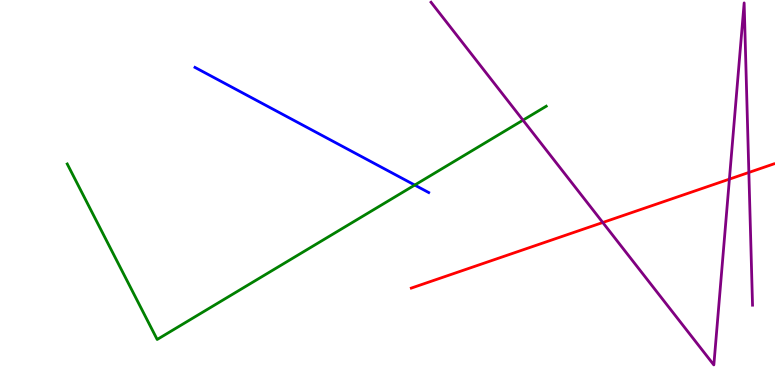[{'lines': ['blue', 'red'], 'intersections': []}, {'lines': ['green', 'red'], 'intersections': []}, {'lines': ['purple', 'red'], 'intersections': [{'x': 7.78, 'y': 4.22}, {'x': 9.41, 'y': 5.35}, {'x': 9.66, 'y': 5.52}]}, {'lines': ['blue', 'green'], 'intersections': [{'x': 5.35, 'y': 5.19}]}, {'lines': ['blue', 'purple'], 'intersections': []}, {'lines': ['green', 'purple'], 'intersections': [{'x': 6.75, 'y': 6.88}]}]